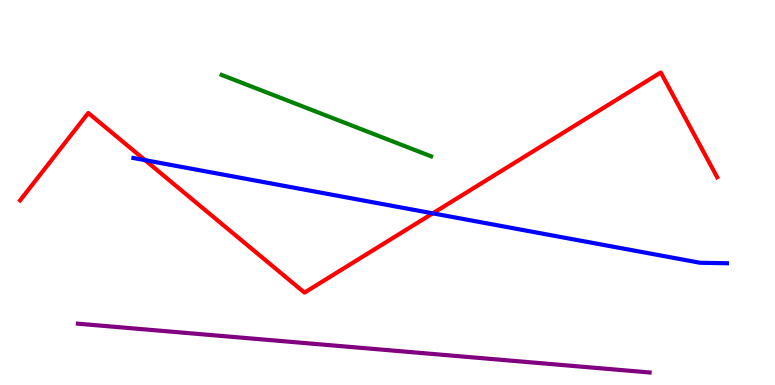[{'lines': ['blue', 'red'], 'intersections': [{'x': 1.87, 'y': 5.84}, {'x': 5.58, 'y': 4.46}]}, {'lines': ['green', 'red'], 'intersections': []}, {'lines': ['purple', 'red'], 'intersections': []}, {'lines': ['blue', 'green'], 'intersections': []}, {'lines': ['blue', 'purple'], 'intersections': []}, {'lines': ['green', 'purple'], 'intersections': []}]